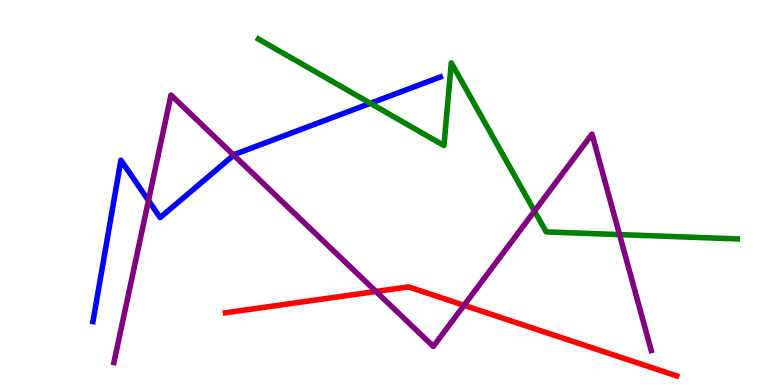[{'lines': ['blue', 'red'], 'intersections': []}, {'lines': ['green', 'red'], 'intersections': []}, {'lines': ['purple', 'red'], 'intersections': [{'x': 4.85, 'y': 2.43}, {'x': 5.99, 'y': 2.07}]}, {'lines': ['blue', 'green'], 'intersections': [{'x': 4.78, 'y': 7.32}]}, {'lines': ['blue', 'purple'], 'intersections': [{'x': 1.92, 'y': 4.79}, {'x': 3.02, 'y': 5.97}]}, {'lines': ['green', 'purple'], 'intersections': [{'x': 6.9, 'y': 4.52}, {'x': 7.99, 'y': 3.91}]}]